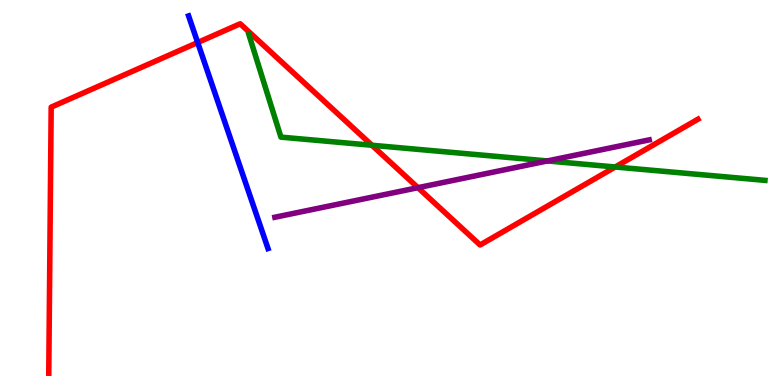[{'lines': ['blue', 'red'], 'intersections': [{'x': 2.55, 'y': 8.9}]}, {'lines': ['green', 'red'], 'intersections': [{'x': 4.8, 'y': 6.23}, {'x': 7.94, 'y': 5.66}]}, {'lines': ['purple', 'red'], 'intersections': [{'x': 5.39, 'y': 5.13}]}, {'lines': ['blue', 'green'], 'intersections': []}, {'lines': ['blue', 'purple'], 'intersections': []}, {'lines': ['green', 'purple'], 'intersections': [{'x': 7.06, 'y': 5.82}]}]